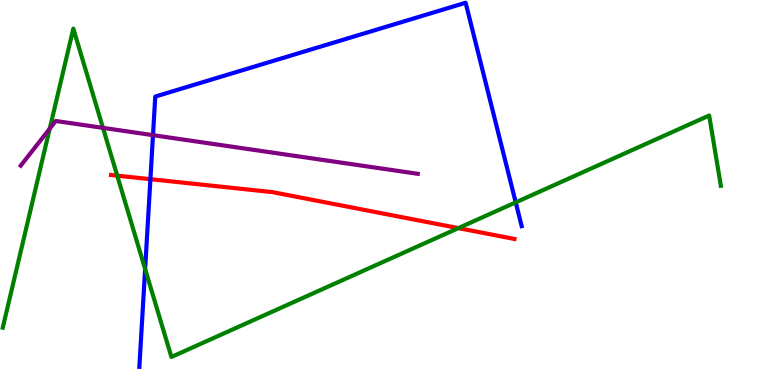[{'lines': ['blue', 'red'], 'intersections': [{'x': 1.94, 'y': 5.35}]}, {'lines': ['green', 'red'], 'intersections': [{'x': 1.51, 'y': 5.44}, {'x': 5.91, 'y': 4.07}]}, {'lines': ['purple', 'red'], 'intersections': []}, {'lines': ['blue', 'green'], 'intersections': [{'x': 1.87, 'y': 3.01}, {'x': 6.65, 'y': 4.74}]}, {'lines': ['blue', 'purple'], 'intersections': [{'x': 1.97, 'y': 6.49}]}, {'lines': ['green', 'purple'], 'intersections': [{'x': 0.641, 'y': 6.66}, {'x': 1.33, 'y': 6.68}]}]